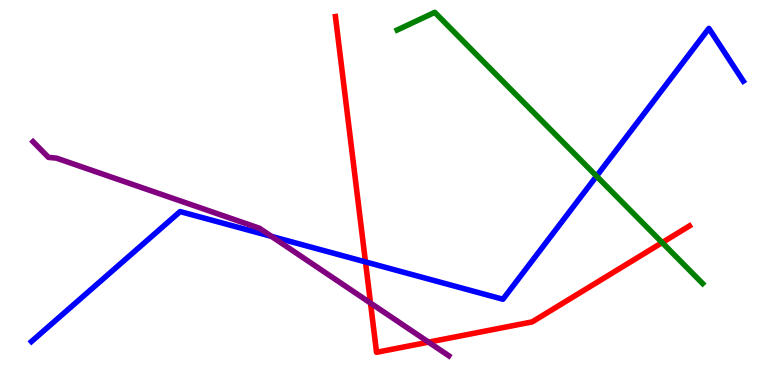[{'lines': ['blue', 'red'], 'intersections': [{'x': 4.72, 'y': 3.2}]}, {'lines': ['green', 'red'], 'intersections': [{'x': 8.54, 'y': 3.7}]}, {'lines': ['purple', 'red'], 'intersections': [{'x': 4.78, 'y': 2.13}, {'x': 5.53, 'y': 1.11}]}, {'lines': ['blue', 'green'], 'intersections': [{'x': 7.7, 'y': 5.42}]}, {'lines': ['blue', 'purple'], 'intersections': [{'x': 3.5, 'y': 3.86}]}, {'lines': ['green', 'purple'], 'intersections': []}]